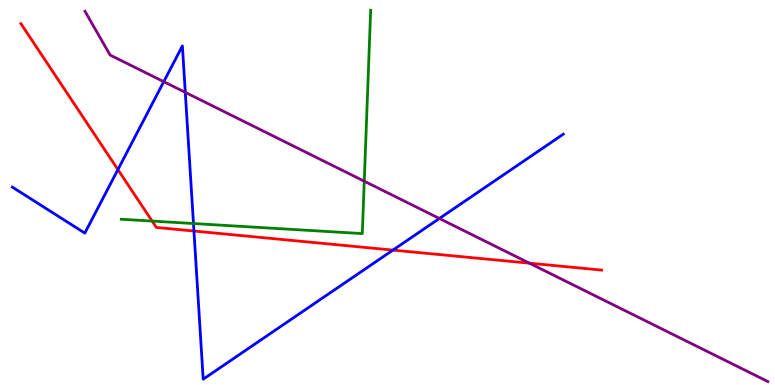[{'lines': ['blue', 'red'], 'intersections': [{'x': 1.52, 'y': 5.59}, {'x': 2.5, 'y': 4.0}, {'x': 5.07, 'y': 3.5}]}, {'lines': ['green', 'red'], 'intersections': [{'x': 1.96, 'y': 4.26}]}, {'lines': ['purple', 'red'], 'intersections': [{'x': 6.83, 'y': 3.16}]}, {'lines': ['blue', 'green'], 'intersections': [{'x': 2.5, 'y': 4.19}]}, {'lines': ['blue', 'purple'], 'intersections': [{'x': 2.11, 'y': 7.88}, {'x': 2.39, 'y': 7.6}, {'x': 5.67, 'y': 4.33}]}, {'lines': ['green', 'purple'], 'intersections': [{'x': 4.7, 'y': 5.29}]}]